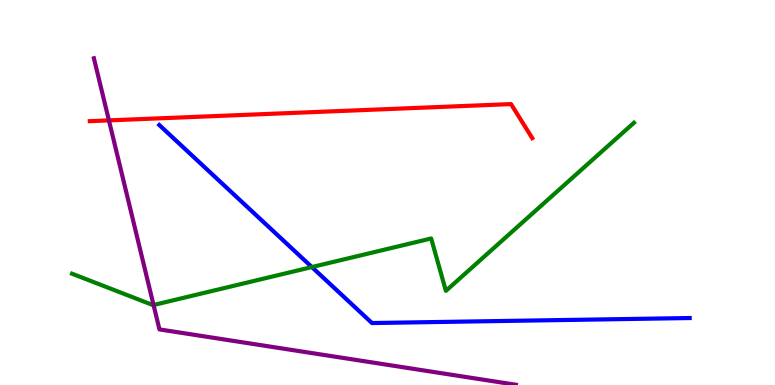[{'lines': ['blue', 'red'], 'intersections': []}, {'lines': ['green', 'red'], 'intersections': []}, {'lines': ['purple', 'red'], 'intersections': [{'x': 1.41, 'y': 6.87}]}, {'lines': ['blue', 'green'], 'intersections': [{'x': 4.02, 'y': 3.06}]}, {'lines': ['blue', 'purple'], 'intersections': []}, {'lines': ['green', 'purple'], 'intersections': [{'x': 1.98, 'y': 2.08}]}]